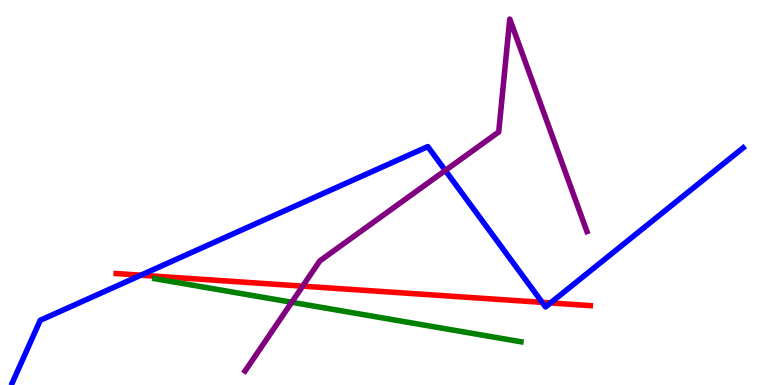[{'lines': ['blue', 'red'], 'intersections': [{'x': 1.82, 'y': 2.85}, {'x': 7.0, 'y': 2.15}, {'x': 7.1, 'y': 2.13}]}, {'lines': ['green', 'red'], 'intersections': []}, {'lines': ['purple', 'red'], 'intersections': [{'x': 3.91, 'y': 2.57}]}, {'lines': ['blue', 'green'], 'intersections': []}, {'lines': ['blue', 'purple'], 'intersections': [{'x': 5.75, 'y': 5.57}]}, {'lines': ['green', 'purple'], 'intersections': [{'x': 3.76, 'y': 2.15}]}]